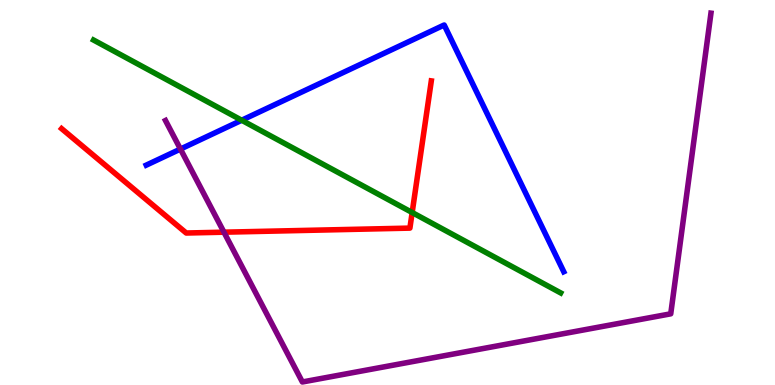[{'lines': ['blue', 'red'], 'intersections': []}, {'lines': ['green', 'red'], 'intersections': [{'x': 5.32, 'y': 4.48}]}, {'lines': ['purple', 'red'], 'intersections': [{'x': 2.89, 'y': 3.97}]}, {'lines': ['blue', 'green'], 'intersections': [{'x': 3.12, 'y': 6.88}]}, {'lines': ['blue', 'purple'], 'intersections': [{'x': 2.33, 'y': 6.13}]}, {'lines': ['green', 'purple'], 'intersections': []}]